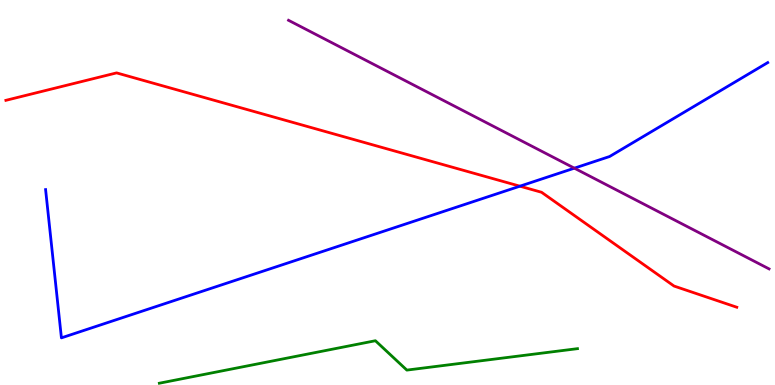[{'lines': ['blue', 'red'], 'intersections': [{'x': 6.71, 'y': 5.16}]}, {'lines': ['green', 'red'], 'intersections': []}, {'lines': ['purple', 'red'], 'intersections': []}, {'lines': ['blue', 'green'], 'intersections': []}, {'lines': ['blue', 'purple'], 'intersections': [{'x': 7.41, 'y': 5.63}]}, {'lines': ['green', 'purple'], 'intersections': []}]